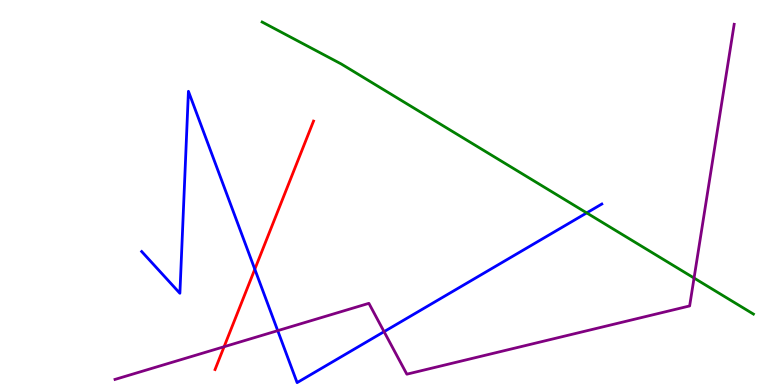[{'lines': ['blue', 'red'], 'intersections': [{'x': 3.29, 'y': 3.01}]}, {'lines': ['green', 'red'], 'intersections': []}, {'lines': ['purple', 'red'], 'intersections': [{'x': 2.89, 'y': 0.994}]}, {'lines': ['blue', 'green'], 'intersections': [{'x': 7.57, 'y': 4.47}]}, {'lines': ['blue', 'purple'], 'intersections': [{'x': 3.58, 'y': 1.41}, {'x': 4.96, 'y': 1.39}]}, {'lines': ['green', 'purple'], 'intersections': [{'x': 8.96, 'y': 2.78}]}]